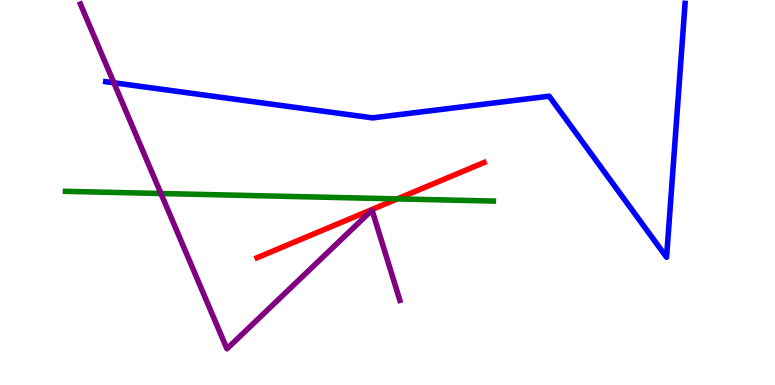[{'lines': ['blue', 'red'], 'intersections': []}, {'lines': ['green', 'red'], 'intersections': [{'x': 5.13, 'y': 4.83}]}, {'lines': ['purple', 'red'], 'intersections': []}, {'lines': ['blue', 'green'], 'intersections': []}, {'lines': ['blue', 'purple'], 'intersections': [{'x': 1.47, 'y': 7.85}]}, {'lines': ['green', 'purple'], 'intersections': [{'x': 2.08, 'y': 4.97}]}]